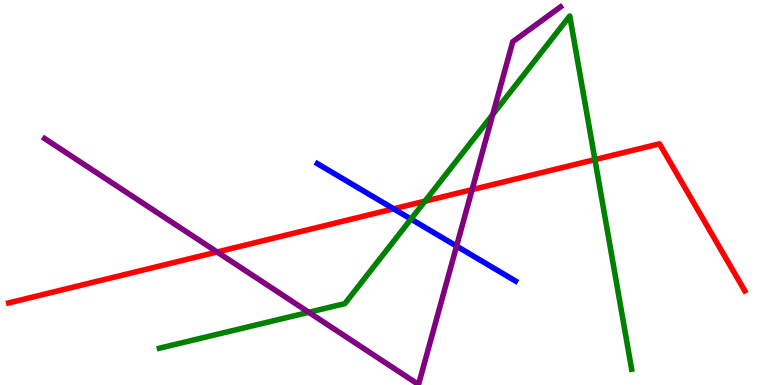[{'lines': ['blue', 'red'], 'intersections': [{'x': 5.08, 'y': 4.58}]}, {'lines': ['green', 'red'], 'intersections': [{'x': 5.48, 'y': 4.78}, {'x': 7.68, 'y': 5.85}]}, {'lines': ['purple', 'red'], 'intersections': [{'x': 2.8, 'y': 3.45}, {'x': 6.09, 'y': 5.07}]}, {'lines': ['blue', 'green'], 'intersections': [{'x': 5.3, 'y': 4.31}]}, {'lines': ['blue', 'purple'], 'intersections': [{'x': 5.89, 'y': 3.61}]}, {'lines': ['green', 'purple'], 'intersections': [{'x': 3.98, 'y': 1.89}, {'x': 6.36, 'y': 7.03}]}]